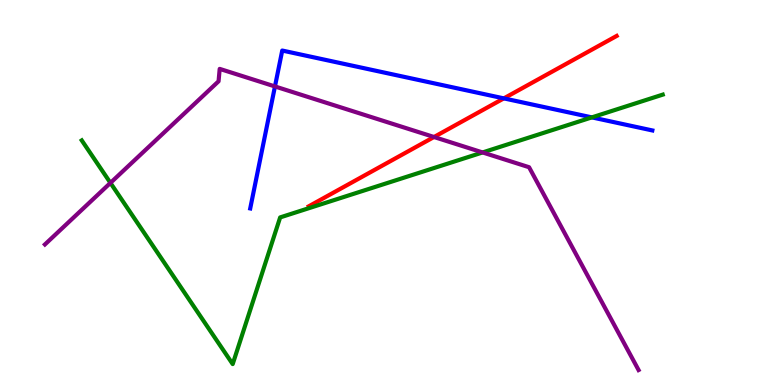[{'lines': ['blue', 'red'], 'intersections': [{'x': 6.5, 'y': 7.44}]}, {'lines': ['green', 'red'], 'intersections': []}, {'lines': ['purple', 'red'], 'intersections': [{'x': 5.6, 'y': 6.44}]}, {'lines': ['blue', 'green'], 'intersections': [{'x': 7.64, 'y': 6.95}]}, {'lines': ['blue', 'purple'], 'intersections': [{'x': 3.55, 'y': 7.75}]}, {'lines': ['green', 'purple'], 'intersections': [{'x': 1.42, 'y': 5.25}, {'x': 6.23, 'y': 6.04}]}]